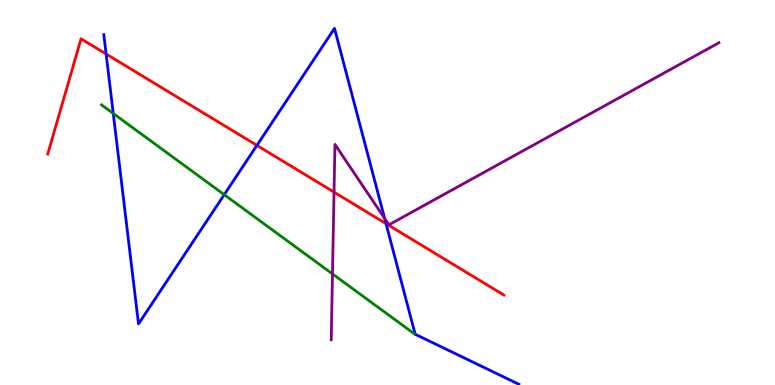[{'lines': ['blue', 'red'], 'intersections': [{'x': 1.37, 'y': 8.6}, {'x': 3.31, 'y': 6.22}, {'x': 4.98, 'y': 4.19}]}, {'lines': ['green', 'red'], 'intersections': []}, {'lines': ['purple', 'red'], 'intersections': [{'x': 4.31, 'y': 5.01}]}, {'lines': ['blue', 'green'], 'intersections': [{'x': 1.46, 'y': 7.05}, {'x': 2.89, 'y': 4.94}]}, {'lines': ['blue', 'purple'], 'intersections': [{'x': 4.96, 'y': 4.33}]}, {'lines': ['green', 'purple'], 'intersections': [{'x': 4.29, 'y': 2.89}]}]